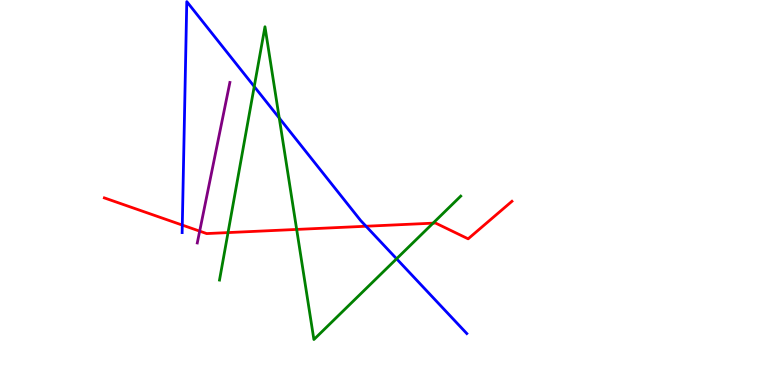[{'lines': ['blue', 'red'], 'intersections': [{'x': 2.35, 'y': 4.15}, {'x': 4.72, 'y': 4.12}]}, {'lines': ['green', 'red'], 'intersections': [{'x': 2.94, 'y': 3.96}, {'x': 3.83, 'y': 4.04}, {'x': 5.59, 'y': 4.2}]}, {'lines': ['purple', 'red'], 'intersections': [{'x': 2.58, 'y': 4.0}]}, {'lines': ['blue', 'green'], 'intersections': [{'x': 3.28, 'y': 7.75}, {'x': 3.6, 'y': 6.93}, {'x': 5.12, 'y': 3.28}]}, {'lines': ['blue', 'purple'], 'intersections': []}, {'lines': ['green', 'purple'], 'intersections': []}]